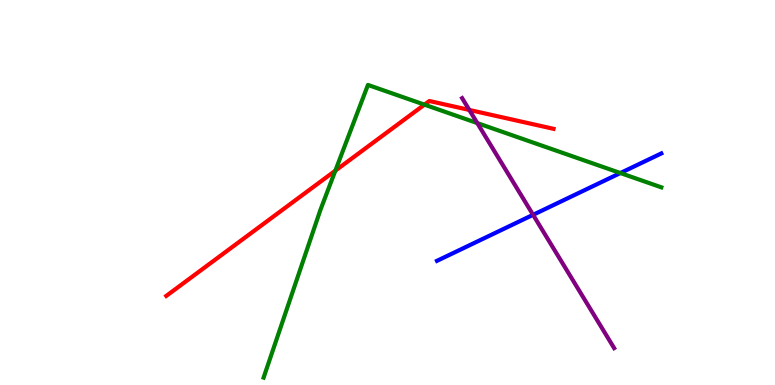[{'lines': ['blue', 'red'], 'intersections': []}, {'lines': ['green', 'red'], 'intersections': [{'x': 4.33, 'y': 5.57}, {'x': 5.48, 'y': 7.28}]}, {'lines': ['purple', 'red'], 'intersections': [{'x': 6.06, 'y': 7.14}]}, {'lines': ['blue', 'green'], 'intersections': [{'x': 8.0, 'y': 5.51}]}, {'lines': ['blue', 'purple'], 'intersections': [{'x': 6.88, 'y': 4.42}]}, {'lines': ['green', 'purple'], 'intersections': [{'x': 6.16, 'y': 6.8}]}]